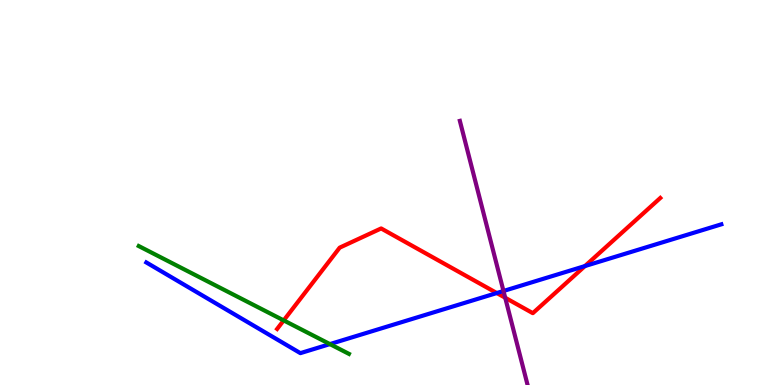[{'lines': ['blue', 'red'], 'intersections': [{'x': 6.41, 'y': 2.39}, {'x': 7.55, 'y': 3.09}]}, {'lines': ['green', 'red'], 'intersections': [{'x': 3.66, 'y': 1.68}]}, {'lines': ['purple', 'red'], 'intersections': [{'x': 6.52, 'y': 2.27}]}, {'lines': ['blue', 'green'], 'intersections': [{'x': 4.26, 'y': 1.06}]}, {'lines': ['blue', 'purple'], 'intersections': [{'x': 6.5, 'y': 2.44}]}, {'lines': ['green', 'purple'], 'intersections': []}]